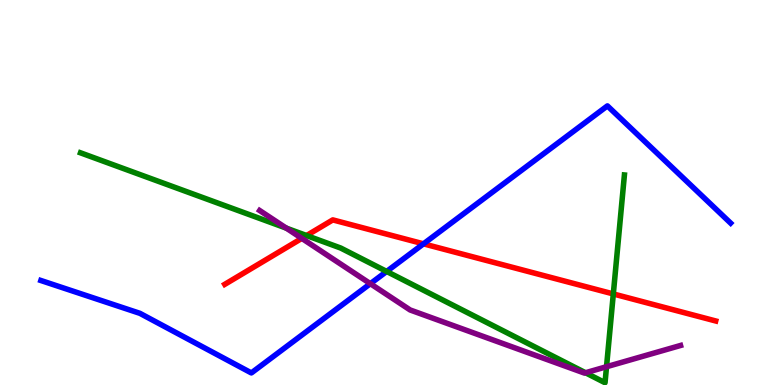[{'lines': ['blue', 'red'], 'intersections': [{'x': 5.46, 'y': 3.67}]}, {'lines': ['green', 'red'], 'intersections': [{'x': 3.96, 'y': 3.88}, {'x': 7.91, 'y': 2.37}]}, {'lines': ['purple', 'red'], 'intersections': [{'x': 3.89, 'y': 3.81}]}, {'lines': ['blue', 'green'], 'intersections': [{'x': 4.99, 'y': 2.95}]}, {'lines': ['blue', 'purple'], 'intersections': [{'x': 4.78, 'y': 2.63}]}, {'lines': ['green', 'purple'], 'intersections': [{'x': 3.69, 'y': 4.07}, {'x': 7.55, 'y': 0.318}, {'x': 7.83, 'y': 0.475}]}]